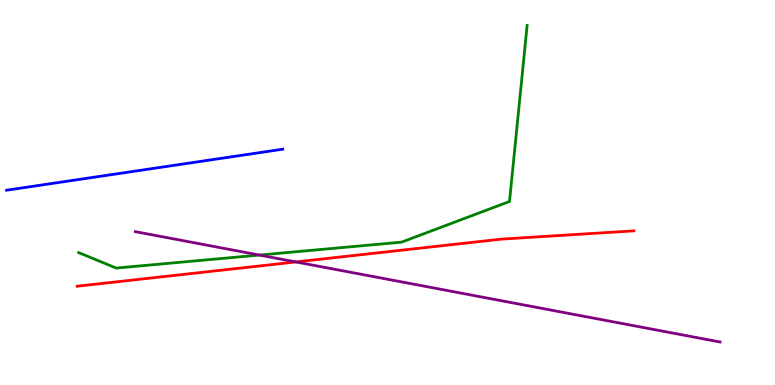[{'lines': ['blue', 'red'], 'intersections': []}, {'lines': ['green', 'red'], 'intersections': []}, {'lines': ['purple', 'red'], 'intersections': [{'x': 3.82, 'y': 3.2}]}, {'lines': ['blue', 'green'], 'intersections': []}, {'lines': ['blue', 'purple'], 'intersections': []}, {'lines': ['green', 'purple'], 'intersections': [{'x': 3.35, 'y': 3.37}]}]